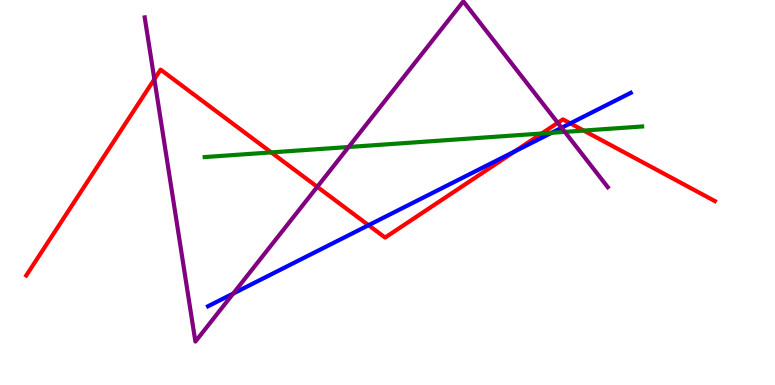[{'lines': ['blue', 'red'], 'intersections': [{'x': 4.76, 'y': 4.15}, {'x': 6.64, 'y': 6.07}, {'x': 7.36, 'y': 6.8}]}, {'lines': ['green', 'red'], 'intersections': [{'x': 3.5, 'y': 6.04}, {'x': 6.99, 'y': 6.53}, {'x': 7.53, 'y': 6.61}]}, {'lines': ['purple', 'red'], 'intersections': [{'x': 1.99, 'y': 7.94}, {'x': 4.09, 'y': 5.15}, {'x': 7.2, 'y': 6.81}]}, {'lines': ['blue', 'green'], 'intersections': [{'x': 7.12, 'y': 6.55}]}, {'lines': ['blue', 'purple'], 'intersections': [{'x': 3.01, 'y': 2.38}, {'x': 7.25, 'y': 6.68}]}, {'lines': ['green', 'purple'], 'intersections': [{'x': 4.5, 'y': 6.18}, {'x': 7.29, 'y': 6.57}]}]